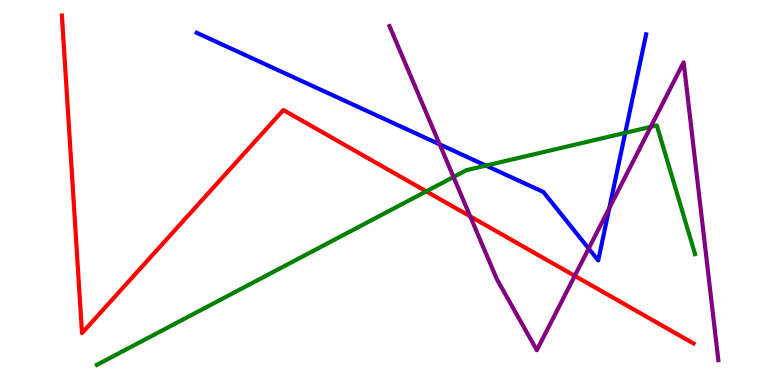[{'lines': ['blue', 'red'], 'intersections': []}, {'lines': ['green', 'red'], 'intersections': [{'x': 5.5, 'y': 5.03}]}, {'lines': ['purple', 'red'], 'intersections': [{'x': 6.07, 'y': 4.38}, {'x': 7.42, 'y': 2.83}]}, {'lines': ['blue', 'green'], 'intersections': [{'x': 6.27, 'y': 5.7}, {'x': 8.07, 'y': 6.55}]}, {'lines': ['blue', 'purple'], 'intersections': [{'x': 5.67, 'y': 6.25}, {'x': 7.6, 'y': 3.54}, {'x': 7.86, 'y': 4.59}]}, {'lines': ['green', 'purple'], 'intersections': [{'x': 5.85, 'y': 5.4}, {'x': 8.4, 'y': 6.7}]}]